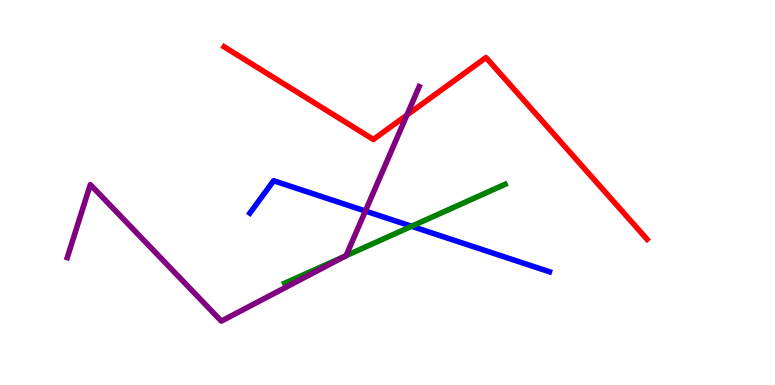[{'lines': ['blue', 'red'], 'intersections': []}, {'lines': ['green', 'red'], 'intersections': []}, {'lines': ['purple', 'red'], 'intersections': [{'x': 5.25, 'y': 7.01}]}, {'lines': ['blue', 'green'], 'intersections': [{'x': 5.31, 'y': 4.12}]}, {'lines': ['blue', 'purple'], 'intersections': [{'x': 4.71, 'y': 4.52}]}, {'lines': ['green', 'purple'], 'intersections': [{'x': 4.46, 'y': 3.36}]}]